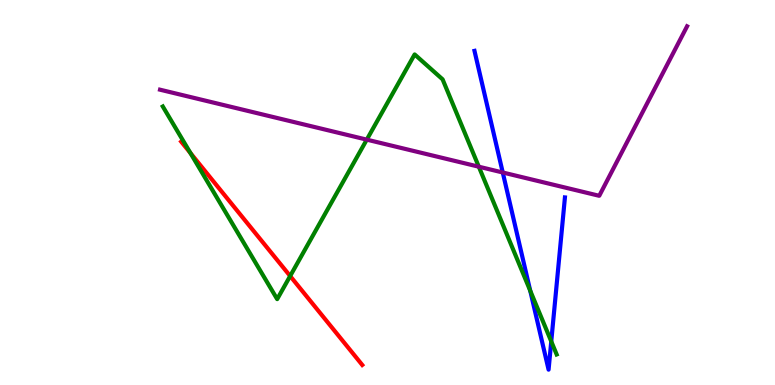[{'lines': ['blue', 'red'], 'intersections': []}, {'lines': ['green', 'red'], 'intersections': [{'x': 2.46, 'y': 6.02}, {'x': 3.74, 'y': 2.83}]}, {'lines': ['purple', 'red'], 'intersections': []}, {'lines': ['blue', 'green'], 'intersections': [{'x': 6.84, 'y': 2.45}, {'x': 7.11, 'y': 1.13}]}, {'lines': ['blue', 'purple'], 'intersections': [{'x': 6.49, 'y': 5.52}]}, {'lines': ['green', 'purple'], 'intersections': [{'x': 4.73, 'y': 6.37}, {'x': 6.18, 'y': 5.67}]}]